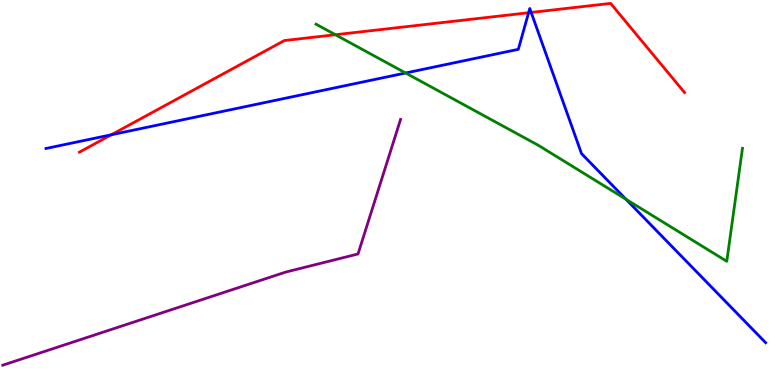[{'lines': ['blue', 'red'], 'intersections': [{'x': 1.44, 'y': 6.5}, {'x': 6.82, 'y': 9.67}, {'x': 6.85, 'y': 9.68}]}, {'lines': ['green', 'red'], 'intersections': [{'x': 4.33, 'y': 9.1}]}, {'lines': ['purple', 'red'], 'intersections': []}, {'lines': ['blue', 'green'], 'intersections': [{'x': 5.23, 'y': 8.1}, {'x': 8.08, 'y': 4.83}]}, {'lines': ['blue', 'purple'], 'intersections': []}, {'lines': ['green', 'purple'], 'intersections': []}]